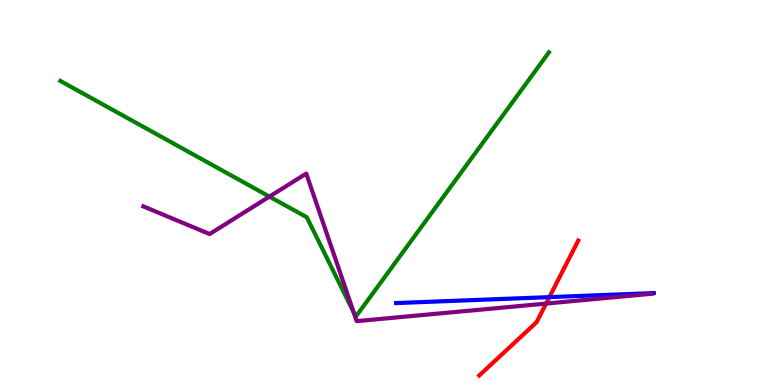[{'lines': ['blue', 'red'], 'intersections': [{'x': 7.09, 'y': 2.28}]}, {'lines': ['green', 'red'], 'intersections': []}, {'lines': ['purple', 'red'], 'intersections': [{'x': 7.05, 'y': 2.12}]}, {'lines': ['blue', 'green'], 'intersections': []}, {'lines': ['blue', 'purple'], 'intersections': []}, {'lines': ['green', 'purple'], 'intersections': [{'x': 3.48, 'y': 4.89}, {'x': 4.56, 'y': 1.88}]}]